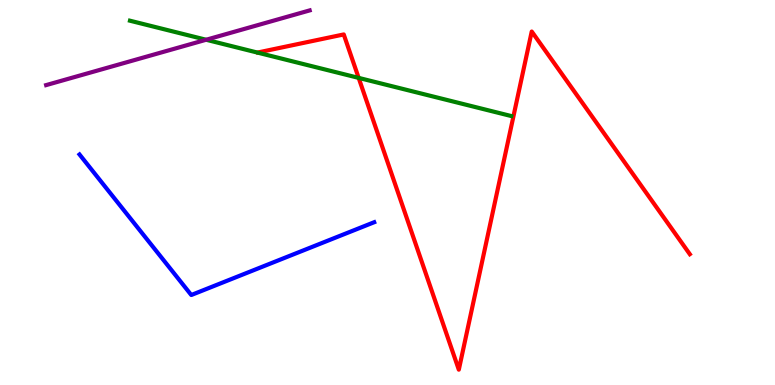[{'lines': ['blue', 'red'], 'intersections': []}, {'lines': ['green', 'red'], 'intersections': [{'x': 4.63, 'y': 7.98}]}, {'lines': ['purple', 'red'], 'intersections': []}, {'lines': ['blue', 'green'], 'intersections': []}, {'lines': ['blue', 'purple'], 'intersections': []}, {'lines': ['green', 'purple'], 'intersections': [{'x': 2.66, 'y': 8.97}]}]